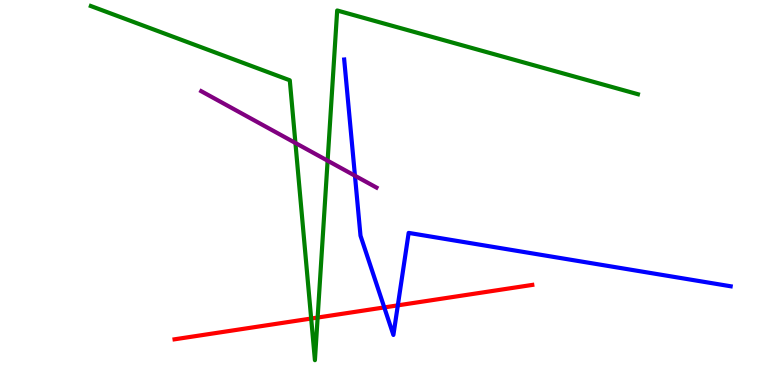[{'lines': ['blue', 'red'], 'intersections': [{'x': 4.96, 'y': 2.02}, {'x': 5.13, 'y': 2.07}]}, {'lines': ['green', 'red'], 'intersections': [{'x': 4.02, 'y': 1.73}, {'x': 4.1, 'y': 1.75}]}, {'lines': ['purple', 'red'], 'intersections': []}, {'lines': ['blue', 'green'], 'intersections': []}, {'lines': ['blue', 'purple'], 'intersections': [{'x': 4.58, 'y': 5.44}]}, {'lines': ['green', 'purple'], 'intersections': [{'x': 3.81, 'y': 6.29}, {'x': 4.23, 'y': 5.83}]}]